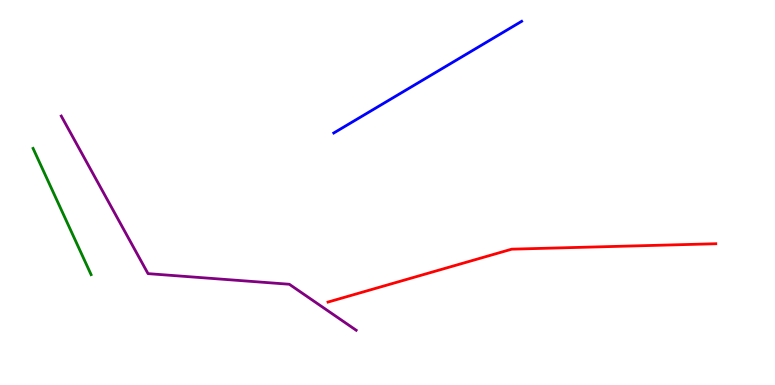[{'lines': ['blue', 'red'], 'intersections': []}, {'lines': ['green', 'red'], 'intersections': []}, {'lines': ['purple', 'red'], 'intersections': []}, {'lines': ['blue', 'green'], 'intersections': []}, {'lines': ['blue', 'purple'], 'intersections': []}, {'lines': ['green', 'purple'], 'intersections': []}]